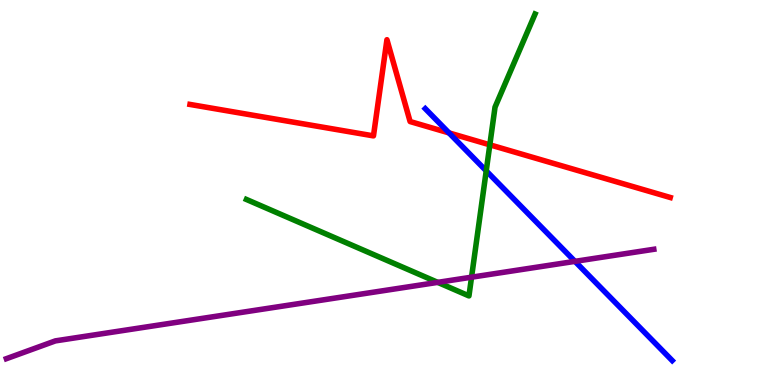[{'lines': ['blue', 'red'], 'intersections': [{'x': 5.79, 'y': 6.55}]}, {'lines': ['green', 'red'], 'intersections': [{'x': 6.32, 'y': 6.24}]}, {'lines': ['purple', 'red'], 'intersections': []}, {'lines': ['blue', 'green'], 'intersections': [{'x': 6.27, 'y': 5.56}]}, {'lines': ['blue', 'purple'], 'intersections': [{'x': 7.42, 'y': 3.21}]}, {'lines': ['green', 'purple'], 'intersections': [{'x': 5.65, 'y': 2.67}, {'x': 6.08, 'y': 2.8}]}]